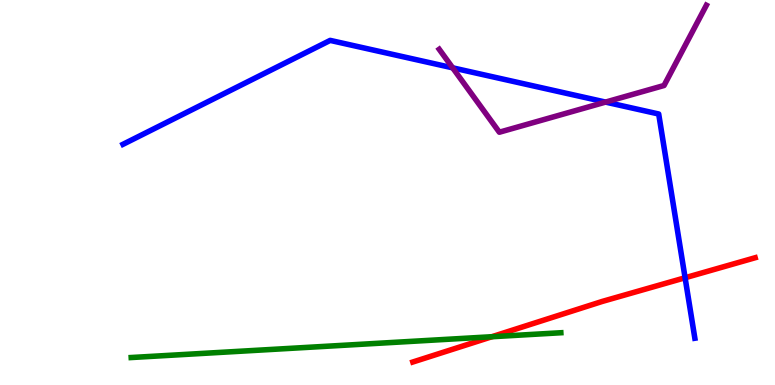[{'lines': ['blue', 'red'], 'intersections': [{'x': 8.84, 'y': 2.79}]}, {'lines': ['green', 'red'], 'intersections': [{'x': 6.35, 'y': 1.25}]}, {'lines': ['purple', 'red'], 'intersections': []}, {'lines': ['blue', 'green'], 'intersections': []}, {'lines': ['blue', 'purple'], 'intersections': [{'x': 5.84, 'y': 8.24}, {'x': 7.81, 'y': 7.35}]}, {'lines': ['green', 'purple'], 'intersections': []}]